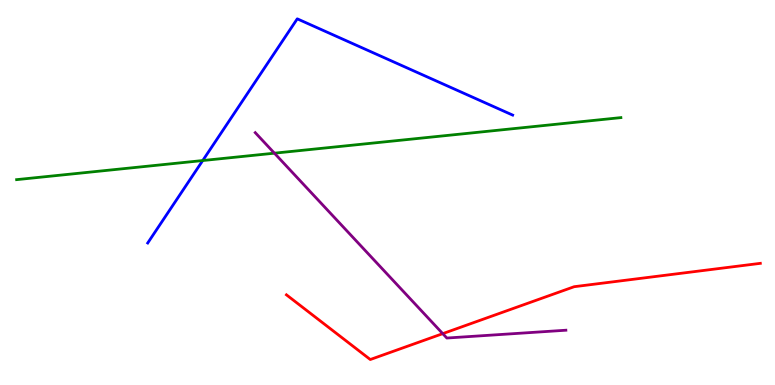[{'lines': ['blue', 'red'], 'intersections': []}, {'lines': ['green', 'red'], 'intersections': []}, {'lines': ['purple', 'red'], 'intersections': [{'x': 5.71, 'y': 1.33}]}, {'lines': ['blue', 'green'], 'intersections': [{'x': 2.62, 'y': 5.83}]}, {'lines': ['blue', 'purple'], 'intersections': []}, {'lines': ['green', 'purple'], 'intersections': [{'x': 3.54, 'y': 6.02}]}]